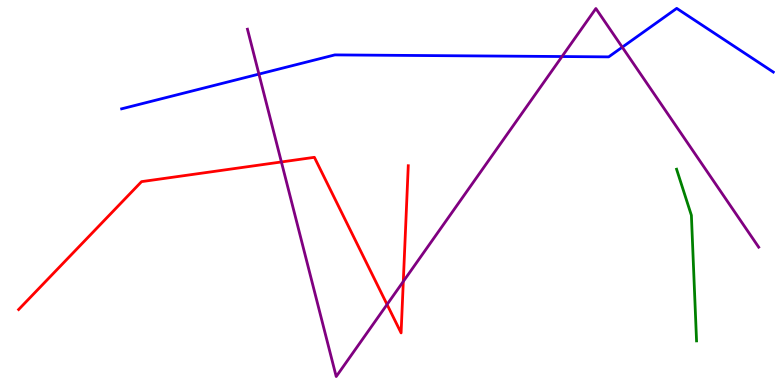[{'lines': ['blue', 'red'], 'intersections': []}, {'lines': ['green', 'red'], 'intersections': []}, {'lines': ['purple', 'red'], 'intersections': [{'x': 3.63, 'y': 5.79}, {'x': 4.99, 'y': 2.09}, {'x': 5.2, 'y': 2.69}]}, {'lines': ['blue', 'green'], 'intersections': []}, {'lines': ['blue', 'purple'], 'intersections': [{'x': 3.34, 'y': 8.08}, {'x': 7.25, 'y': 8.53}, {'x': 8.03, 'y': 8.77}]}, {'lines': ['green', 'purple'], 'intersections': []}]